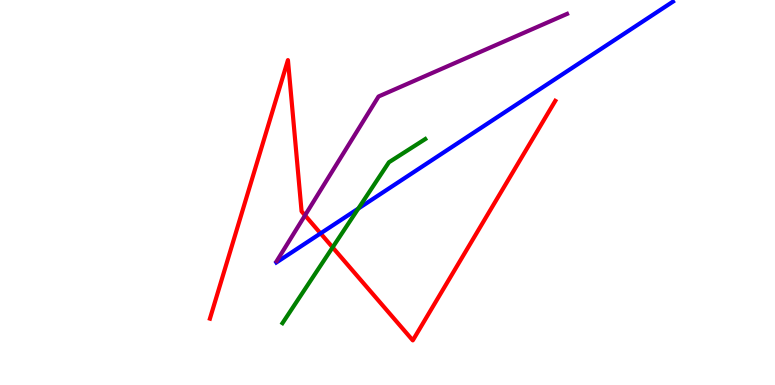[{'lines': ['blue', 'red'], 'intersections': [{'x': 4.14, 'y': 3.94}]}, {'lines': ['green', 'red'], 'intersections': [{'x': 4.29, 'y': 3.57}]}, {'lines': ['purple', 'red'], 'intersections': [{'x': 3.94, 'y': 4.41}]}, {'lines': ['blue', 'green'], 'intersections': [{'x': 4.62, 'y': 4.58}]}, {'lines': ['blue', 'purple'], 'intersections': []}, {'lines': ['green', 'purple'], 'intersections': []}]